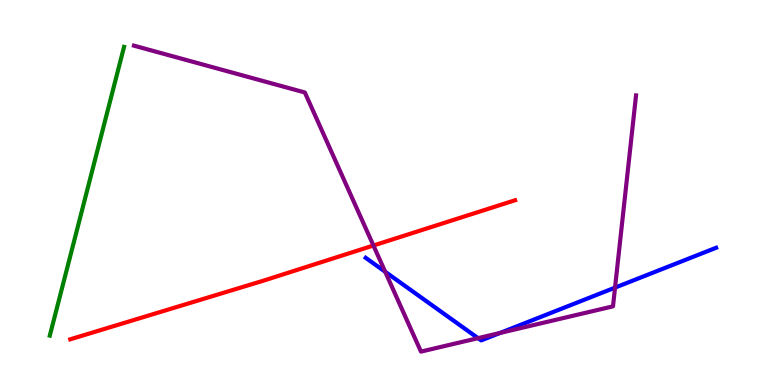[{'lines': ['blue', 'red'], 'intersections': []}, {'lines': ['green', 'red'], 'intersections': []}, {'lines': ['purple', 'red'], 'intersections': [{'x': 4.82, 'y': 3.62}]}, {'lines': ['blue', 'green'], 'intersections': []}, {'lines': ['blue', 'purple'], 'intersections': [{'x': 4.97, 'y': 2.94}, {'x': 6.17, 'y': 1.22}, {'x': 6.45, 'y': 1.35}, {'x': 7.94, 'y': 2.53}]}, {'lines': ['green', 'purple'], 'intersections': []}]